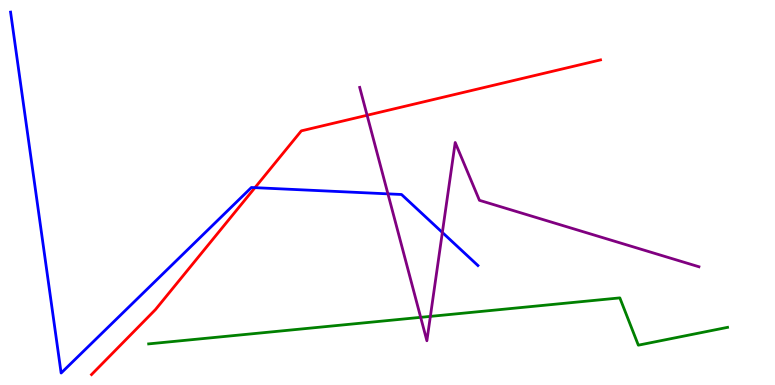[{'lines': ['blue', 'red'], 'intersections': [{'x': 3.29, 'y': 5.13}]}, {'lines': ['green', 'red'], 'intersections': []}, {'lines': ['purple', 'red'], 'intersections': [{'x': 4.74, 'y': 7.01}]}, {'lines': ['blue', 'green'], 'intersections': []}, {'lines': ['blue', 'purple'], 'intersections': [{'x': 5.01, 'y': 4.96}, {'x': 5.71, 'y': 3.96}]}, {'lines': ['green', 'purple'], 'intersections': [{'x': 5.43, 'y': 1.76}, {'x': 5.55, 'y': 1.78}]}]